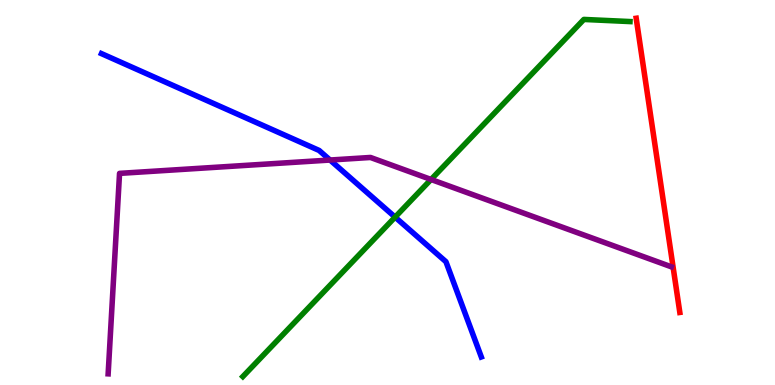[{'lines': ['blue', 'red'], 'intersections': []}, {'lines': ['green', 'red'], 'intersections': []}, {'lines': ['purple', 'red'], 'intersections': []}, {'lines': ['blue', 'green'], 'intersections': [{'x': 5.1, 'y': 4.36}]}, {'lines': ['blue', 'purple'], 'intersections': [{'x': 4.26, 'y': 5.84}]}, {'lines': ['green', 'purple'], 'intersections': [{'x': 5.56, 'y': 5.34}]}]